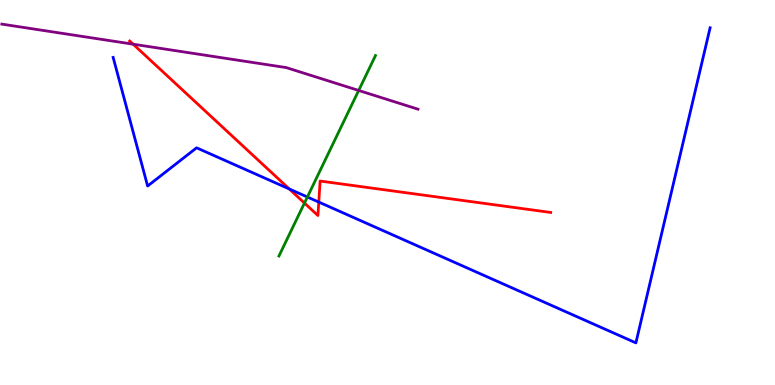[{'lines': ['blue', 'red'], 'intersections': [{'x': 3.73, 'y': 5.09}, {'x': 4.11, 'y': 4.75}]}, {'lines': ['green', 'red'], 'intersections': [{'x': 3.93, 'y': 4.73}]}, {'lines': ['purple', 'red'], 'intersections': [{'x': 1.72, 'y': 8.85}]}, {'lines': ['blue', 'green'], 'intersections': [{'x': 3.97, 'y': 4.88}]}, {'lines': ['blue', 'purple'], 'intersections': []}, {'lines': ['green', 'purple'], 'intersections': [{'x': 4.63, 'y': 7.65}]}]